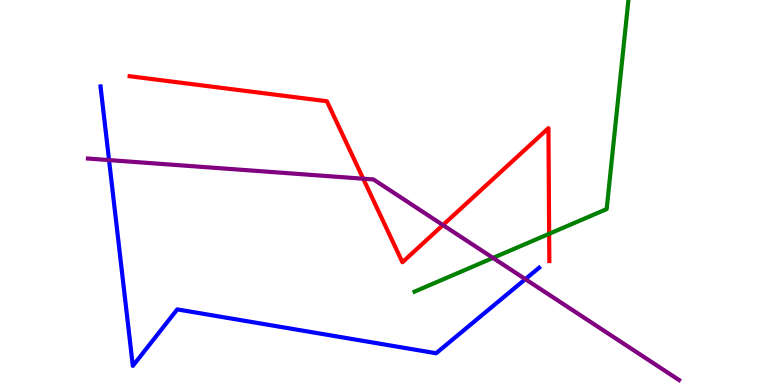[{'lines': ['blue', 'red'], 'intersections': []}, {'lines': ['green', 'red'], 'intersections': [{'x': 7.09, 'y': 3.93}]}, {'lines': ['purple', 'red'], 'intersections': [{'x': 4.69, 'y': 5.36}, {'x': 5.72, 'y': 4.15}]}, {'lines': ['blue', 'green'], 'intersections': []}, {'lines': ['blue', 'purple'], 'intersections': [{'x': 1.41, 'y': 5.84}, {'x': 6.78, 'y': 2.75}]}, {'lines': ['green', 'purple'], 'intersections': [{'x': 6.36, 'y': 3.3}]}]